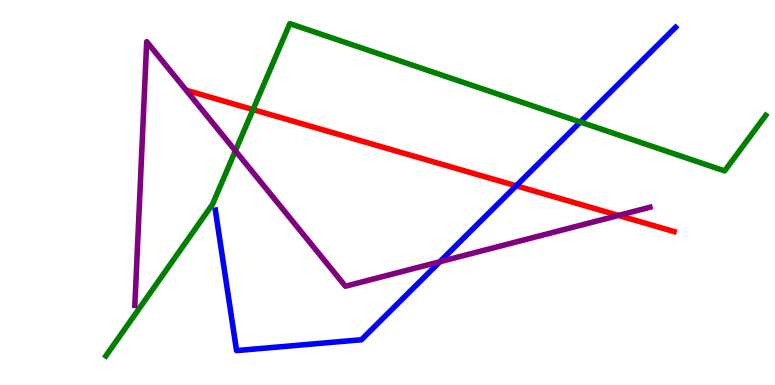[{'lines': ['blue', 'red'], 'intersections': [{'x': 6.66, 'y': 5.17}]}, {'lines': ['green', 'red'], 'intersections': [{'x': 3.26, 'y': 7.15}]}, {'lines': ['purple', 'red'], 'intersections': [{'x': 7.98, 'y': 4.4}]}, {'lines': ['blue', 'green'], 'intersections': [{'x': 7.49, 'y': 6.83}]}, {'lines': ['blue', 'purple'], 'intersections': [{'x': 5.68, 'y': 3.2}]}, {'lines': ['green', 'purple'], 'intersections': [{'x': 3.04, 'y': 6.08}]}]